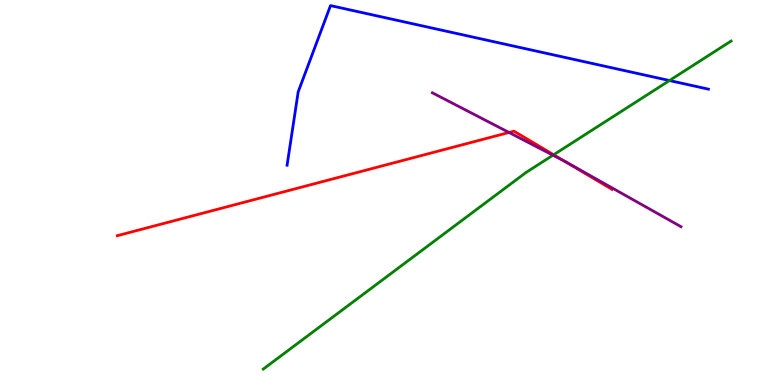[{'lines': ['blue', 'red'], 'intersections': []}, {'lines': ['green', 'red'], 'intersections': [{'x': 7.14, 'y': 5.98}]}, {'lines': ['purple', 'red'], 'intersections': [{'x': 6.57, 'y': 6.56}, {'x': 7.28, 'y': 5.81}]}, {'lines': ['blue', 'green'], 'intersections': [{'x': 8.64, 'y': 7.91}]}, {'lines': ['blue', 'purple'], 'intersections': []}, {'lines': ['green', 'purple'], 'intersections': [{'x': 7.13, 'y': 5.97}]}]